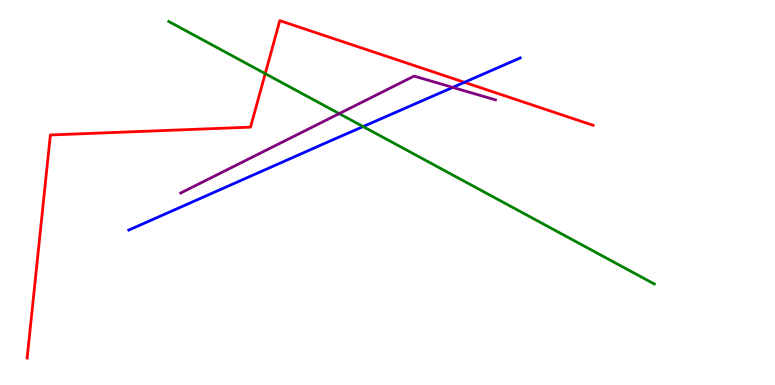[{'lines': ['blue', 'red'], 'intersections': [{'x': 5.99, 'y': 7.86}]}, {'lines': ['green', 'red'], 'intersections': [{'x': 3.42, 'y': 8.09}]}, {'lines': ['purple', 'red'], 'intersections': []}, {'lines': ['blue', 'green'], 'intersections': [{'x': 4.69, 'y': 6.71}]}, {'lines': ['blue', 'purple'], 'intersections': [{'x': 5.84, 'y': 7.73}]}, {'lines': ['green', 'purple'], 'intersections': [{'x': 4.38, 'y': 7.05}]}]